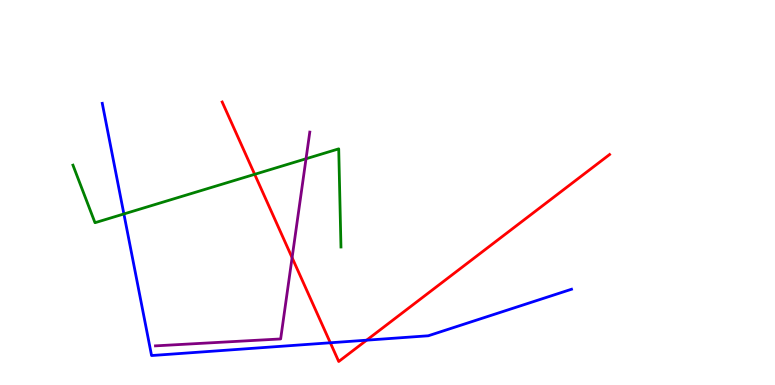[{'lines': ['blue', 'red'], 'intersections': [{'x': 4.26, 'y': 1.1}, {'x': 4.73, 'y': 1.16}]}, {'lines': ['green', 'red'], 'intersections': [{'x': 3.29, 'y': 5.47}]}, {'lines': ['purple', 'red'], 'intersections': [{'x': 3.77, 'y': 3.31}]}, {'lines': ['blue', 'green'], 'intersections': [{'x': 1.6, 'y': 4.44}]}, {'lines': ['blue', 'purple'], 'intersections': []}, {'lines': ['green', 'purple'], 'intersections': [{'x': 3.95, 'y': 5.88}]}]